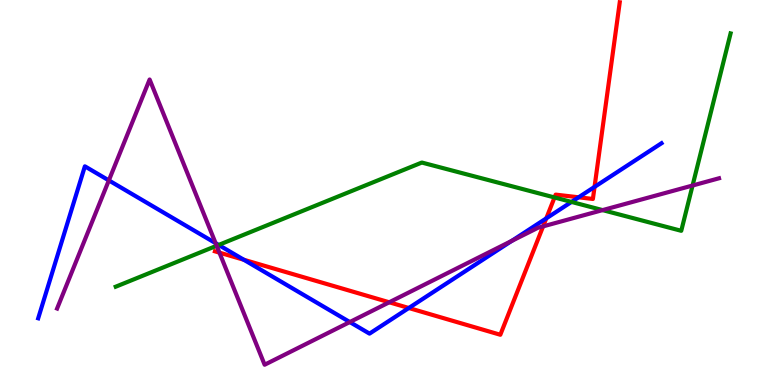[{'lines': ['blue', 'red'], 'intersections': [{'x': 3.15, 'y': 3.25}, {'x': 5.27, 'y': 2.0}, {'x': 7.05, 'y': 4.33}, {'x': 7.47, 'y': 4.88}, {'x': 7.67, 'y': 5.15}]}, {'lines': ['green', 'red'], 'intersections': [{'x': 7.16, 'y': 4.87}]}, {'lines': ['purple', 'red'], 'intersections': [{'x': 2.83, 'y': 3.44}, {'x': 5.02, 'y': 2.15}, {'x': 7.01, 'y': 4.12}]}, {'lines': ['blue', 'green'], 'intersections': [{'x': 2.82, 'y': 3.64}, {'x': 7.37, 'y': 4.76}]}, {'lines': ['blue', 'purple'], 'intersections': [{'x': 1.4, 'y': 5.31}, {'x': 2.78, 'y': 3.68}, {'x': 4.51, 'y': 1.64}, {'x': 6.6, 'y': 3.74}]}, {'lines': ['green', 'purple'], 'intersections': [{'x': 2.8, 'y': 3.62}, {'x': 7.78, 'y': 4.54}, {'x': 8.94, 'y': 5.18}]}]